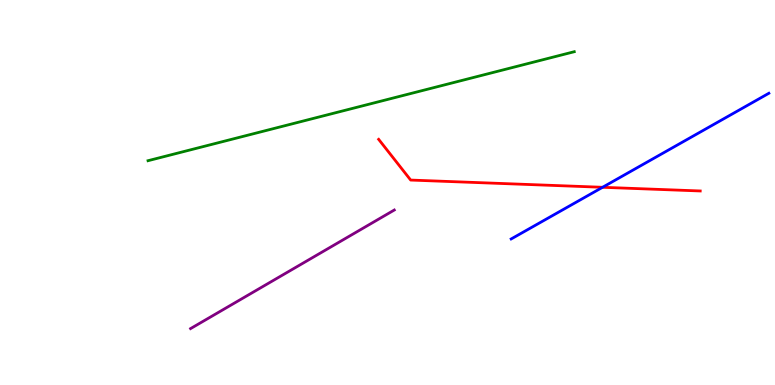[{'lines': ['blue', 'red'], 'intersections': [{'x': 7.78, 'y': 5.14}]}, {'lines': ['green', 'red'], 'intersections': []}, {'lines': ['purple', 'red'], 'intersections': []}, {'lines': ['blue', 'green'], 'intersections': []}, {'lines': ['blue', 'purple'], 'intersections': []}, {'lines': ['green', 'purple'], 'intersections': []}]